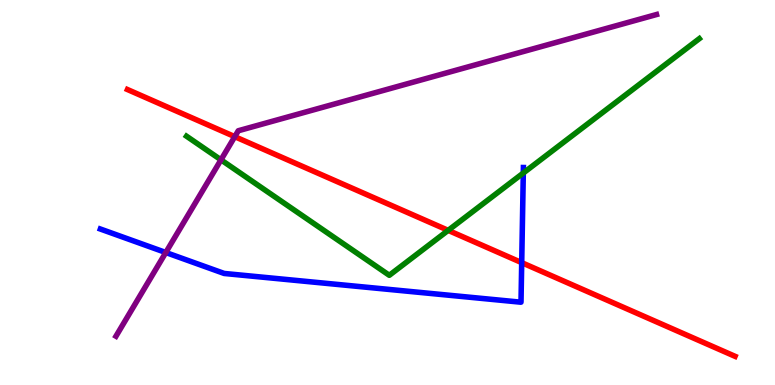[{'lines': ['blue', 'red'], 'intersections': [{'x': 6.73, 'y': 3.18}]}, {'lines': ['green', 'red'], 'intersections': [{'x': 5.78, 'y': 4.02}]}, {'lines': ['purple', 'red'], 'intersections': [{'x': 3.03, 'y': 6.45}]}, {'lines': ['blue', 'green'], 'intersections': [{'x': 6.75, 'y': 5.51}]}, {'lines': ['blue', 'purple'], 'intersections': [{'x': 2.14, 'y': 3.44}]}, {'lines': ['green', 'purple'], 'intersections': [{'x': 2.85, 'y': 5.85}]}]